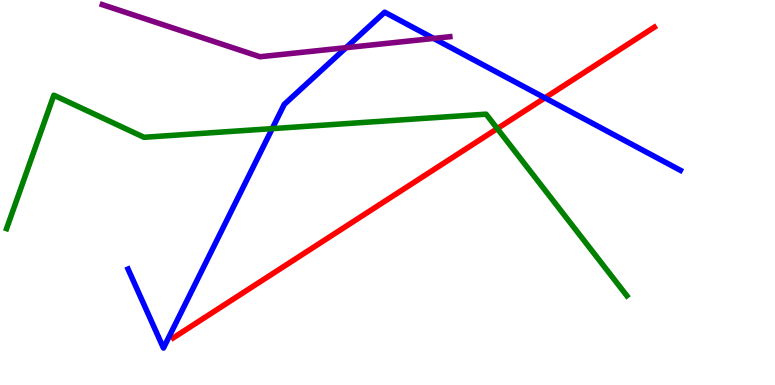[{'lines': ['blue', 'red'], 'intersections': [{'x': 7.03, 'y': 7.46}]}, {'lines': ['green', 'red'], 'intersections': [{'x': 6.42, 'y': 6.66}]}, {'lines': ['purple', 'red'], 'intersections': []}, {'lines': ['blue', 'green'], 'intersections': [{'x': 3.51, 'y': 6.66}]}, {'lines': ['blue', 'purple'], 'intersections': [{'x': 4.47, 'y': 8.76}, {'x': 5.6, 'y': 9.0}]}, {'lines': ['green', 'purple'], 'intersections': []}]